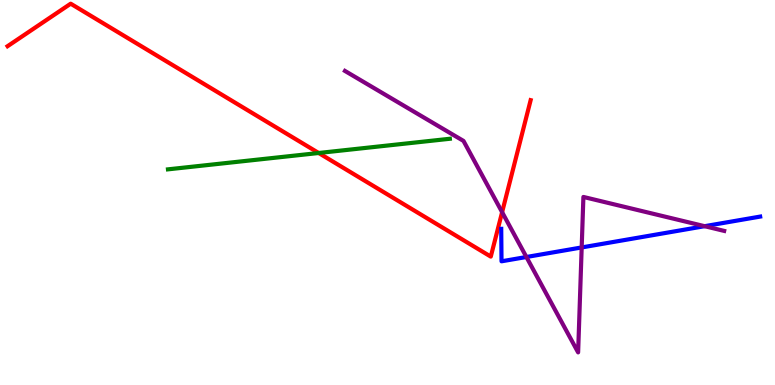[{'lines': ['blue', 'red'], 'intersections': []}, {'lines': ['green', 'red'], 'intersections': [{'x': 4.11, 'y': 6.03}]}, {'lines': ['purple', 'red'], 'intersections': [{'x': 6.48, 'y': 4.49}]}, {'lines': ['blue', 'green'], 'intersections': []}, {'lines': ['blue', 'purple'], 'intersections': [{'x': 6.79, 'y': 3.32}, {'x': 7.51, 'y': 3.57}, {'x': 9.09, 'y': 4.12}]}, {'lines': ['green', 'purple'], 'intersections': []}]